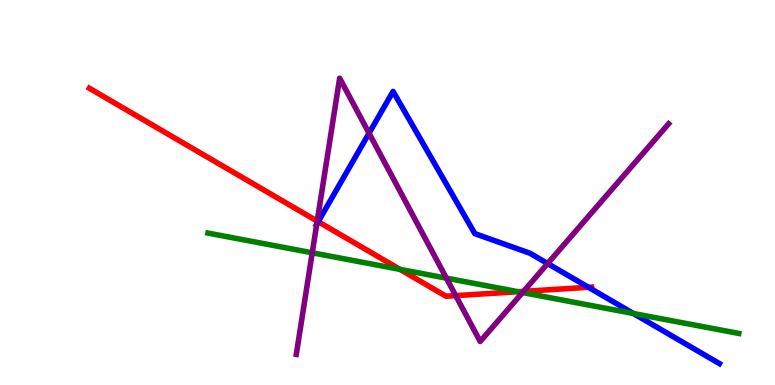[{'lines': ['blue', 'red'], 'intersections': [{'x': 4.11, 'y': 4.24}, {'x': 7.59, 'y': 2.54}]}, {'lines': ['green', 'red'], 'intersections': [{'x': 5.16, 'y': 3.0}, {'x': 6.69, 'y': 2.42}]}, {'lines': ['purple', 'red'], 'intersections': [{'x': 4.09, 'y': 4.26}, {'x': 5.88, 'y': 2.32}, {'x': 6.76, 'y': 2.43}]}, {'lines': ['blue', 'green'], 'intersections': [{'x': 8.17, 'y': 1.86}]}, {'lines': ['blue', 'purple'], 'intersections': [{'x': 4.09, 'y': 4.17}, {'x': 4.76, 'y': 6.54}, {'x': 7.07, 'y': 3.15}]}, {'lines': ['green', 'purple'], 'intersections': [{'x': 4.03, 'y': 3.43}, {'x': 5.76, 'y': 2.78}, {'x': 6.74, 'y': 2.4}]}]